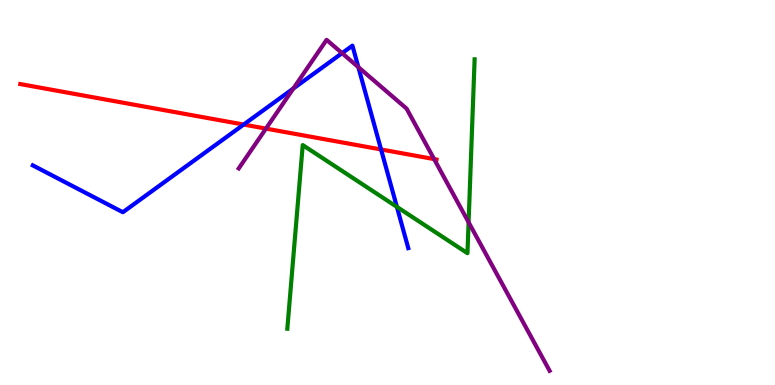[{'lines': ['blue', 'red'], 'intersections': [{'x': 3.14, 'y': 6.76}, {'x': 4.92, 'y': 6.12}]}, {'lines': ['green', 'red'], 'intersections': []}, {'lines': ['purple', 'red'], 'intersections': [{'x': 3.43, 'y': 6.66}, {'x': 5.6, 'y': 5.87}]}, {'lines': ['blue', 'green'], 'intersections': [{'x': 5.12, 'y': 4.63}]}, {'lines': ['blue', 'purple'], 'intersections': [{'x': 3.79, 'y': 7.7}, {'x': 4.41, 'y': 8.62}, {'x': 4.62, 'y': 8.26}]}, {'lines': ['green', 'purple'], 'intersections': [{'x': 6.05, 'y': 4.23}]}]